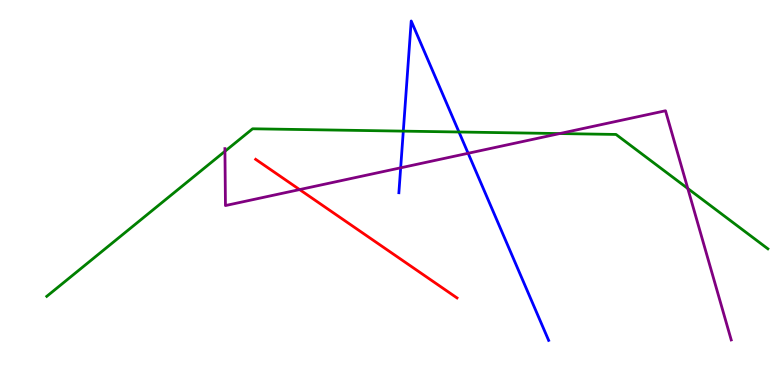[{'lines': ['blue', 'red'], 'intersections': []}, {'lines': ['green', 'red'], 'intersections': []}, {'lines': ['purple', 'red'], 'intersections': [{'x': 3.87, 'y': 5.08}]}, {'lines': ['blue', 'green'], 'intersections': [{'x': 5.2, 'y': 6.59}, {'x': 5.92, 'y': 6.57}]}, {'lines': ['blue', 'purple'], 'intersections': [{'x': 5.17, 'y': 5.64}, {'x': 6.04, 'y': 6.02}]}, {'lines': ['green', 'purple'], 'intersections': [{'x': 2.9, 'y': 6.07}, {'x': 7.22, 'y': 6.53}, {'x': 8.87, 'y': 5.1}]}]